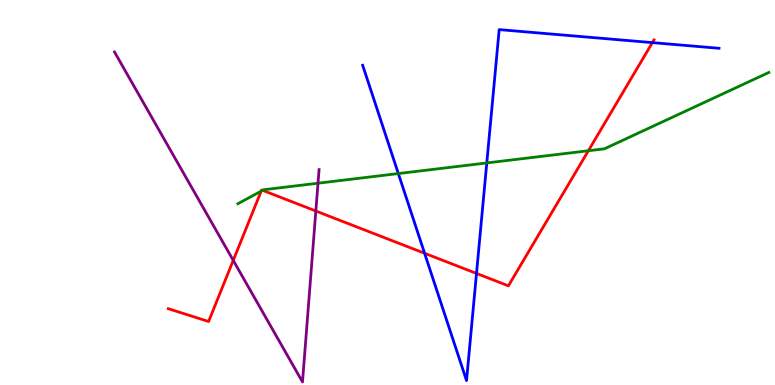[{'lines': ['blue', 'red'], 'intersections': [{'x': 5.48, 'y': 3.42}, {'x': 6.15, 'y': 2.9}, {'x': 8.42, 'y': 8.89}]}, {'lines': ['green', 'red'], 'intersections': [{'x': 3.37, 'y': 5.03}, {'x': 3.39, 'y': 5.06}, {'x': 7.59, 'y': 6.08}]}, {'lines': ['purple', 'red'], 'intersections': [{'x': 3.01, 'y': 3.24}, {'x': 4.08, 'y': 4.52}]}, {'lines': ['blue', 'green'], 'intersections': [{'x': 5.14, 'y': 5.49}, {'x': 6.28, 'y': 5.77}]}, {'lines': ['blue', 'purple'], 'intersections': []}, {'lines': ['green', 'purple'], 'intersections': [{'x': 4.1, 'y': 5.24}]}]